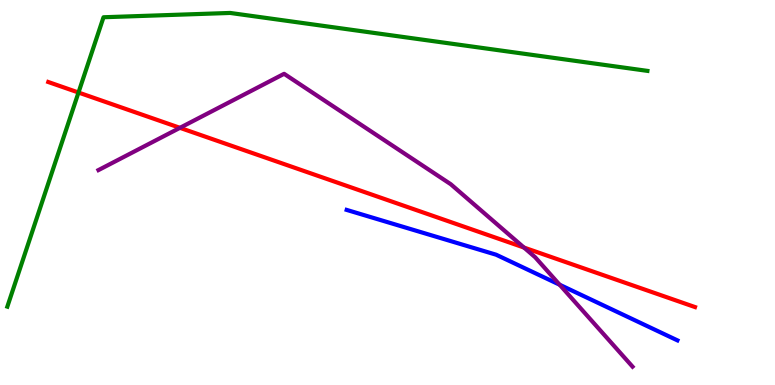[{'lines': ['blue', 'red'], 'intersections': []}, {'lines': ['green', 'red'], 'intersections': [{'x': 1.01, 'y': 7.6}]}, {'lines': ['purple', 'red'], 'intersections': [{'x': 2.32, 'y': 6.68}, {'x': 6.76, 'y': 3.57}]}, {'lines': ['blue', 'green'], 'intersections': []}, {'lines': ['blue', 'purple'], 'intersections': [{'x': 7.22, 'y': 2.6}]}, {'lines': ['green', 'purple'], 'intersections': []}]